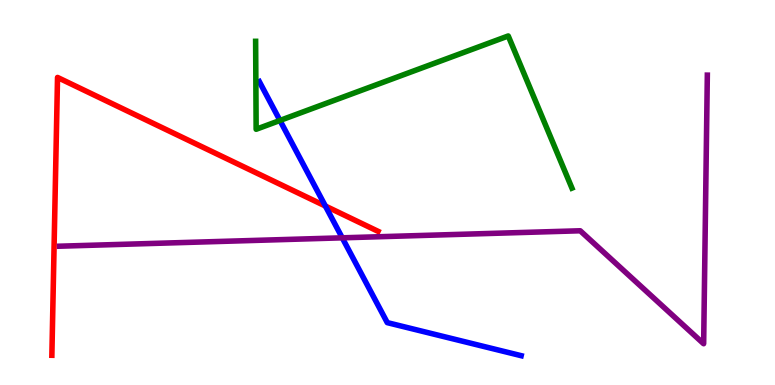[{'lines': ['blue', 'red'], 'intersections': [{'x': 4.2, 'y': 4.65}]}, {'lines': ['green', 'red'], 'intersections': []}, {'lines': ['purple', 'red'], 'intersections': []}, {'lines': ['blue', 'green'], 'intersections': [{'x': 3.61, 'y': 6.87}]}, {'lines': ['blue', 'purple'], 'intersections': [{'x': 4.42, 'y': 3.82}]}, {'lines': ['green', 'purple'], 'intersections': []}]